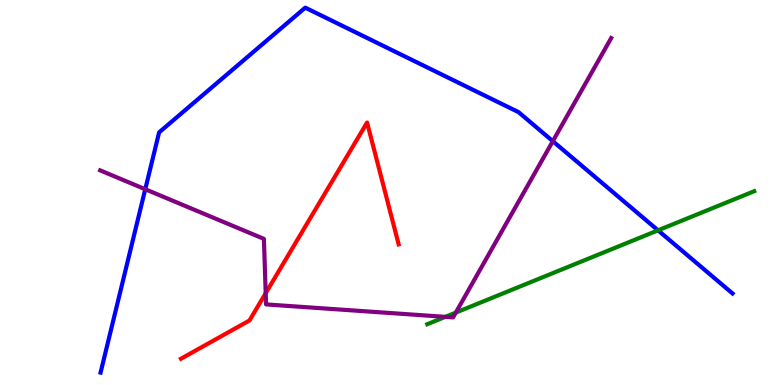[{'lines': ['blue', 'red'], 'intersections': []}, {'lines': ['green', 'red'], 'intersections': []}, {'lines': ['purple', 'red'], 'intersections': [{'x': 3.43, 'y': 2.39}]}, {'lines': ['blue', 'green'], 'intersections': [{'x': 8.49, 'y': 4.02}]}, {'lines': ['blue', 'purple'], 'intersections': [{'x': 1.87, 'y': 5.08}, {'x': 7.13, 'y': 6.33}]}, {'lines': ['green', 'purple'], 'intersections': [{'x': 5.75, 'y': 1.77}, {'x': 5.88, 'y': 1.88}]}]